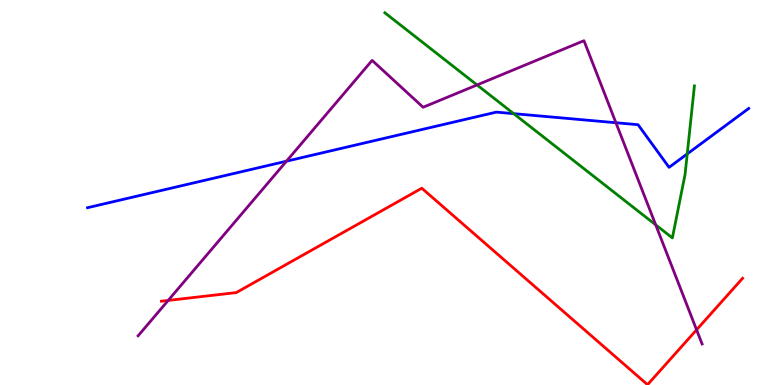[{'lines': ['blue', 'red'], 'intersections': []}, {'lines': ['green', 'red'], 'intersections': []}, {'lines': ['purple', 'red'], 'intersections': [{'x': 2.17, 'y': 2.2}, {'x': 8.99, 'y': 1.43}]}, {'lines': ['blue', 'green'], 'intersections': [{'x': 6.63, 'y': 7.05}, {'x': 8.87, 'y': 6.0}]}, {'lines': ['blue', 'purple'], 'intersections': [{'x': 3.7, 'y': 5.81}, {'x': 7.95, 'y': 6.81}]}, {'lines': ['green', 'purple'], 'intersections': [{'x': 6.16, 'y': 7.79}, {'x': 8.46, 'y': 4.16}]}]